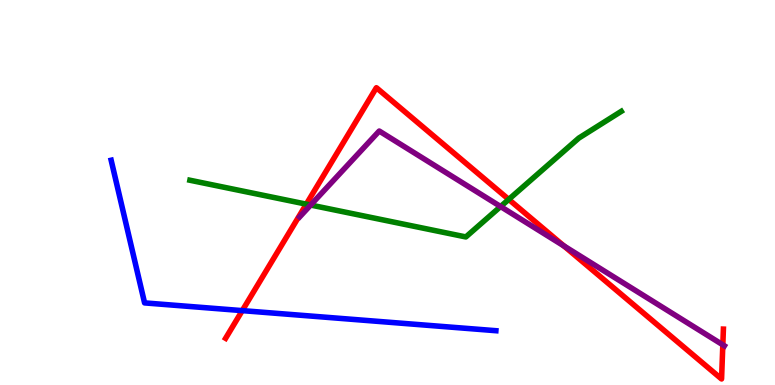[{'lines': ['blue', 'red'], 'intersections': [{'x': 3.13, 'y': 1.93}]}, {'lines': ['green', 'red'], 'intersections': [{'x': 3.95, 'y': 4.7}, {'x': 6.56, 'y': 4.82}]}, {'lines': ['purple', 'red'], 'intersections': [{'x': 7.28, 'y': 3.61}, {'x': 9.33, 'y': 1.04}]}, {'lines': ['blue', 'green'], 'intersections': []}, {'lines': ['blue', 'purple'], 'intersections': []}, {'lines': ['green', 'purple'], 'intersections': [{'x': 4.01, 'y': 4.67}, {'x': 6.46, 'y': 4.64}]}]